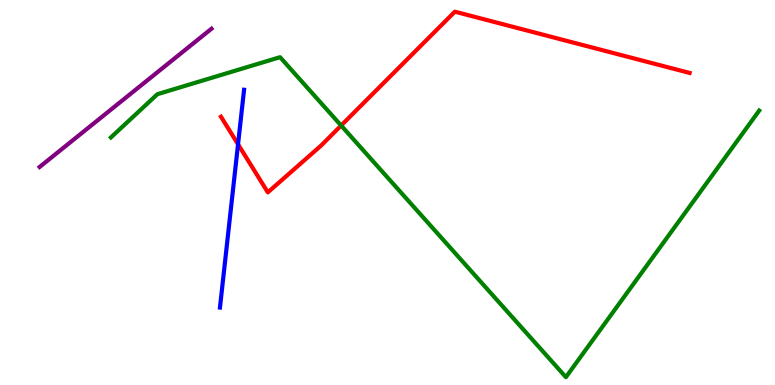[{'lines': ['blue', 'red'], 'intersections': [{'x': 3.07, 'y': 6.25}]}, {'lines': ['green', 'red'], 'intersections': [{'x': 4.4, 'y': 6.74}]}, {'lines': ['purple', 'red'], 'intersections': []}, {'lines': ['blue', 'green'], 'intersections': []}, {'lines': ['blue', 'purple'], 'intersections': []}, {'lines': ['green', 'purple'], 'intersections': []}]